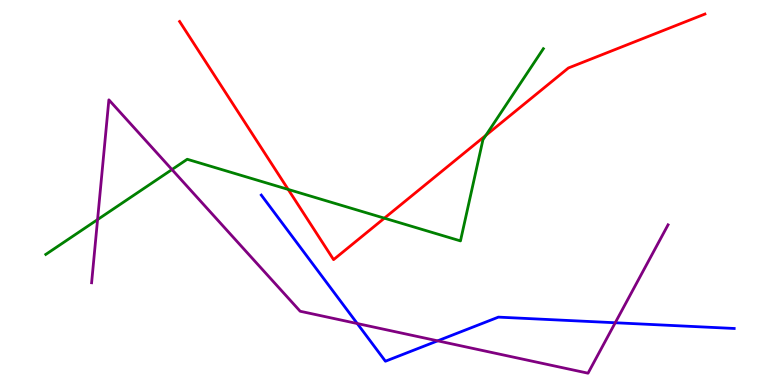[{'lines': ['blue', 'red'], 'intersections': []}, {'lines': ['green', 'red'], 'intersections': [{'x': 3.72, 'y': 5.08}, {'x': 4.96, 'y': 4.33}, {'x': 6.27, 'y': 6.48}]}, {'lines': ['purple', 'red'], 'intersections': []}, {'lines': ['blue', 'green'], 'intersections': []}, {'lines': ['blue', 'purple'], 'intersections': [{'x': 4.61, 'y': 1.6}, {'x': 5.65, 'y': 1.15}, {'x': 7.94, 'y': 1.62}]}, {'lines': ['green', 'purple'], 'intersections': [{'x': 1.26, 'y': 4.3}, {'x': 2.22, 'y': 5.6}]}]